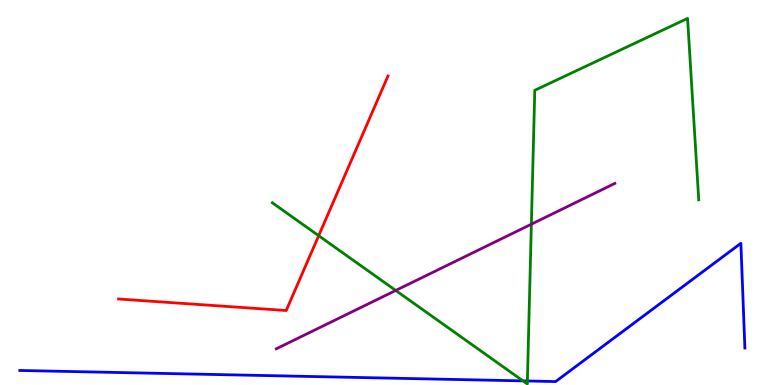[{'lines': ['blue', 'red'], 'intersections': []}, {'lines': ['green', 'red'], 'intersections': [{'x': 4.11, 'y': 3.88}]}, {'lines': ['purple', 'red'], 'intersections': []}, {'lines': ['blue', 'green'], 'intersections': [{'x': 6.75, 'y': 0.107}, {'x': 6.8, 'y': 0.105}]}, {'lines': ['blue', 'purple'], 'intersections': []}, {'lines': ['green', 'purple'], 'intersections': [{'x': 5.11, 'y': 2.46}, {'x': 6.86, 'y': 4.18}]}]